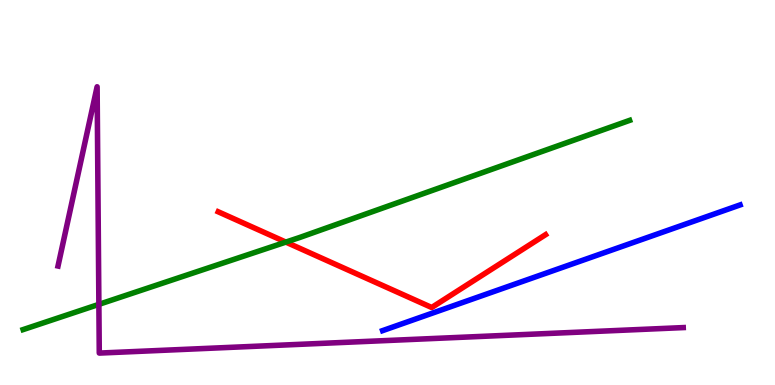[{'lines': ['blue', 'red'], 'intersections': []}, {'lines': ['green', 'red'], 'intersections': [{'x': 3.69, 'y': 3.71}]}, {'lines': ['purple', 'red'], 'intersections': []}, {'lines': ['blue', 'green'], 'intersections': []}, {'lines': ['blue', 'purple'], 'intersections': []}, {'lines': ['green', 'purple'], 'intersections': [{'x': 1.28, 'y': 2.09}]}]